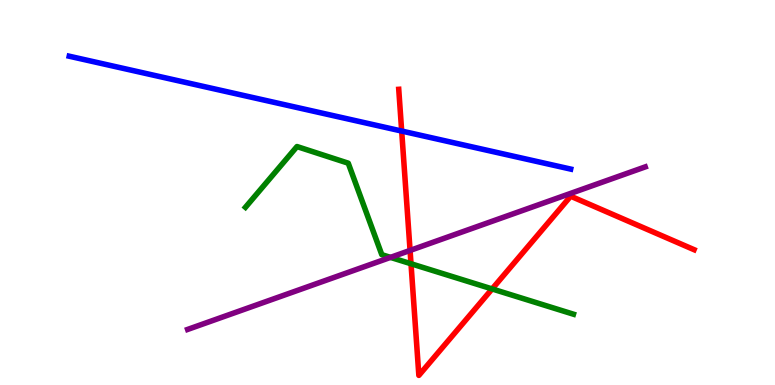[{'lines': ['blue', 'red'], 'intersections': [{'x': 5.18, 'y': 6.6}]}, {'lines': ['green', 'red'], 'intersections': [{'x': 5.3, 'y': 3.15}, {'x': 6.35, 'y': 2.5}]}, {'lines': ['purple', 'red'], 'intersections': [{'x': 5.29, 'y': 3.5}]}, {'lines': ['blue', 'green'], 'intersections': []}, {'lines': ['blue', 'purple'], 'intersections': []}, {'lines': ['green', 'purple'], 'intersections': [{'x': 5.04, 'y': 3.31}]}]